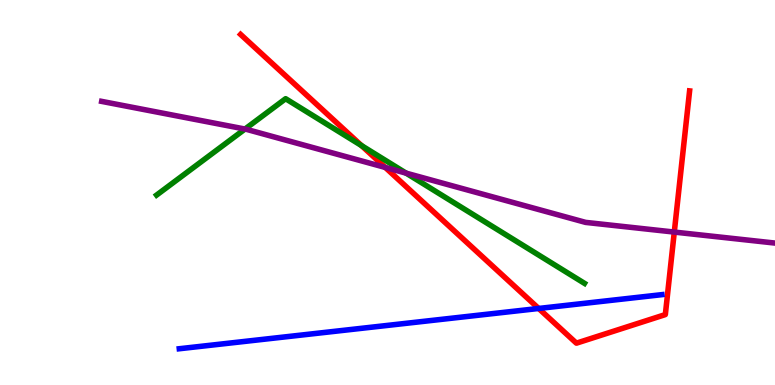[{'lines': ['blue', 'red'], 'intersections': [{'x': 6.95, 'y': 1.99}]}, {'lines': ['green', 'red'], 'intersections': [{'x': 4.66, 'y': 6.22}]}, {'lines': ['purple', 'red'], 'intersections': [{'x': 4.97, 'y': 5.65}, {'x': 8.7, 'y': 3.97}]}, {'lines': ['blue', 'green'], 'intersections': []}, {'lines': ['blue', 'purple'], 'intersections': []}, {'lines': ['green', 'purple'], 'intersections': [{'x': 3.16, 'y': 6.65}, {'x': 5.24, 'y': 5.5}]}]